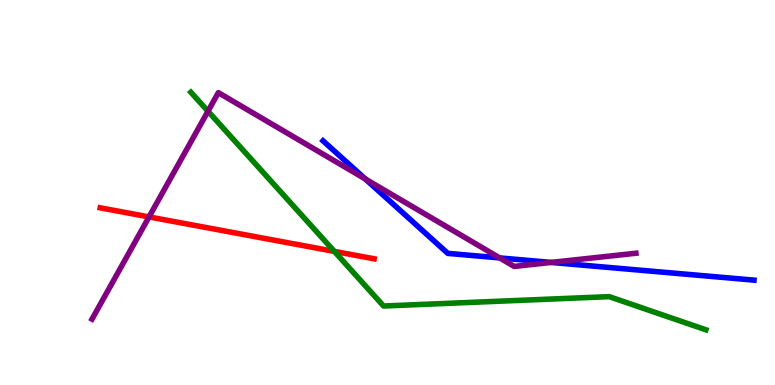[{'lines': ['blue', 'red'], 'intersections': []}, {'lines': ['green', 'red'], 'intersections': [{'x': 4.31, 'y': 3.47}]}, {'lines': ['purple', 'red'], 'intersections': [{'x': 1.92, 'y': 4.37}]}, {'lines': ['blue', 'green'], 'intersections': []}, {'lines': ['blue', 'purple'], 'intersections': [{'x': 4.71, 'y': 5.35}, {'x': 6.45, 'y': 3.3}, {'x': 7.11, 'y': 3.18}]}, {'lines': ['green', 'purple'], 'intersections': [{'x': 2.68, 'y': 7.11}]}]